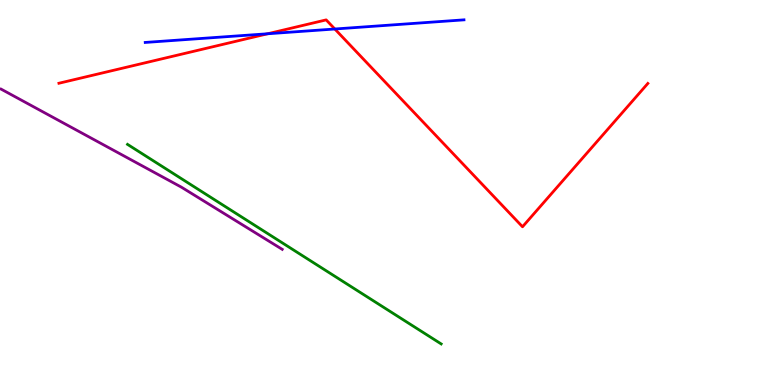[{'lines': ['blue', 'red'], 'intersections': [{'x': 3.45, 'y': 9.12}, {'x': 4.32, 'y': 9.25}]}, {'lines': ['green', 'red'], 'intersections': []}, {'lines': ['purple', 'red'], 'intersections': []}, {'lines': ['blue', 'green'], 'intersections': []}, {'lines': ['blue', 'purple'], 'intersections': []}, {'lines': ['green', 'purple'], 'intersections': []}]